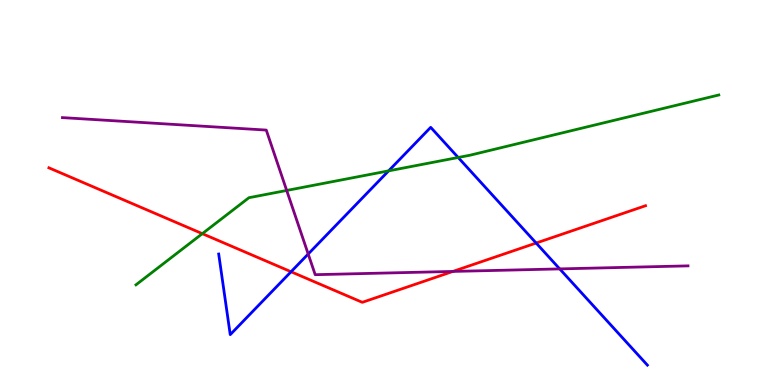[{'lines': ['blue', 'red'], 'intersections': [{'x': 3.76, 'y': 2.94}, {'x': 6.92, 'y': 3.69}]}, {'lines': ['green', 'red'], 'intersections': [{'x': 2.61, 'y': 3.93}]}, {'lines': ['purple', 'red'], 'intersections': [{'x': 5.84, 'y': 2.95}]}, {'lines': ['blue', 'green'], 'intersections': [{'x': 5.01, 'y': 5.56}, {'x': 5.91, 'y': 5.91}]}, {'lines': ['blue', 'purple'], 'intersections': [{'x': 3.98, 'y': 3.4}, {'x': 7.22, 'y': 3.02}]}, {'lines': ['green', 'purple'], 'intersections': [{'x': 3.7, 'y': 5.05}]}]